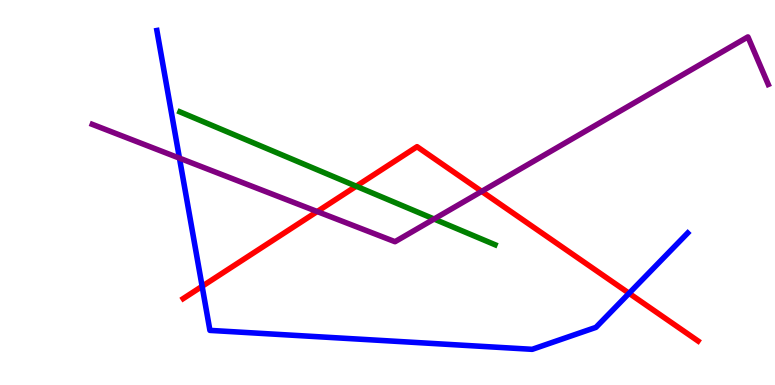[{'lines': ['blue', 'red'], 'intersections': [{'x': 2.61, 'y': 2.56}, {'x': 8.12, 'y': 2.38}]}, {'lines': ['green', 'red'], 'intersections': [{'x': 4.6, 'y': 5.16}]}, {'lines': ['purple', 'red'], 'intersections': [{'x': 4.09, 'y': 4.51}, {'x': 6.22, 'y': 5.03}]}, {'lines': ['blue', 'green'], 'intersections': []}, {'lines': ['blue', 'purple'], 'intersections': [{'x': 2.32, 'y': 5.89}]}, {'lines': ['green', 'purple'], 'intersections': [{'x': 5.6, 'y': 4.31}]}]